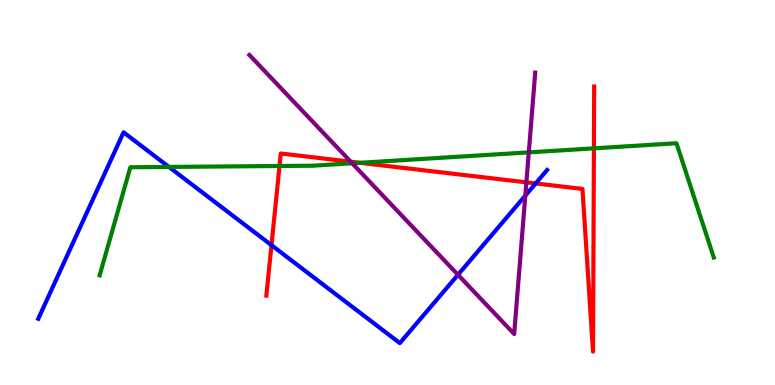[{'lines': ['blue', 'red'], 'intersections': [{'x': 3.5, 'y': 3.63}, {'x': 6.91, 'y': 5.24}]}, {'lines': ['green', 'red'], 'intersections': [{'x': 3.61, 'y': 5.69}, {'x': 4.64, 'y': 5.77}, {'x': 7.66, 'y': 6.15}]}, {'lines': ['purple', 'red'], 'intersections': [{'x': 4.52, 'y': 5.8}, {'x': 6.79, 'y': 5.26}]}, {'lines': ['blue', 'green'], 'intersections': [{'x': 2.18, 'y': 5.66}]}, {'lines': ['blue', 'purple'], 'intersections': [{'x': 5.91, 'y': 2.86}, {'x': 6.78, 'y': 4.92}]}, {'lines': ['green', 'purple'], 'intersections': [{'x': 4.54, 'y': 5.76}, {'x': 6.82, 'y': 6.04}]}]